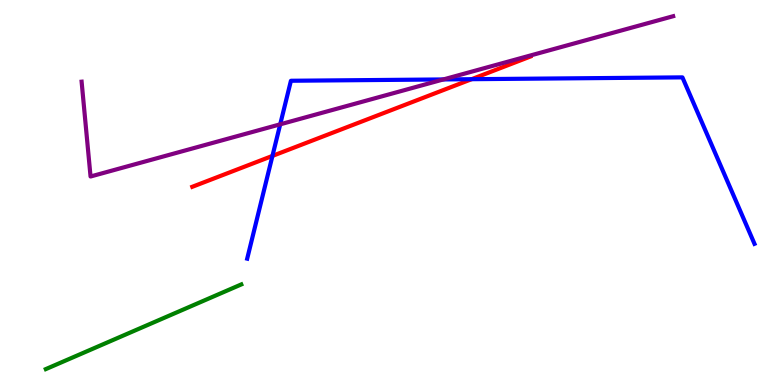[{'lines': ['blue', 'red'], 'intersections': [{'x': 3.52, 'y': 5.95}, {'x': 6.08, 'y': 7.94}]}, {'lines': ['green', 'red'], 'intersections': []}, {'lines': ['purple', 'red'], 'intersections': []}, {'lines': ['blue', 'green'], 'intersections': []}, {'lines': ['blue', 'purple'], 'intersections': [{'x': 3.62, 'y': 6.77}, {'x': 5.72, 'y': 7.94}]}, {'lines': ['green', 'purple'], 'intersections': []}]